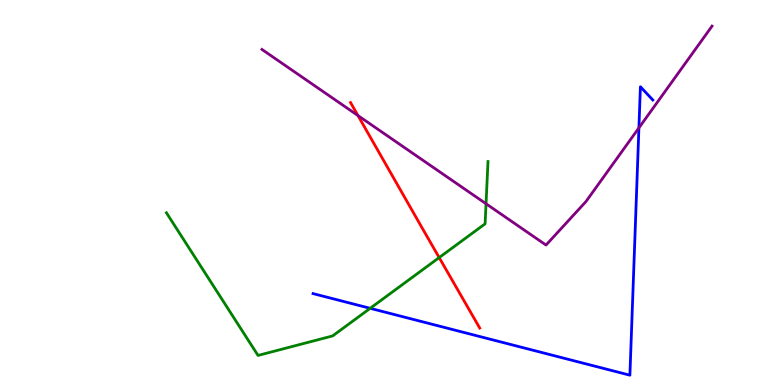[{'lines': ['blue', 'red'], 'intersections': []}, {'lines': ['green', 'red'], 'intersections': [{'x': 5.67, 'y': 3.31}]}, {'lines': ['purple', 'red'], 'intersections': [{'x': 4.62, 'y': 7.0}]}, {'lines': ['blue', 'green'], 'intersections': [{'x': 4.78, 'y': 1.99}]}, {'lines': ['blue', 'purple'], 'intersections': [{'x': 8.24, 'y': 6.68}]}, {'lines': ['green', 'purple'], 'intersections': [{'x': 6.27, 'y': 4.71}]}]